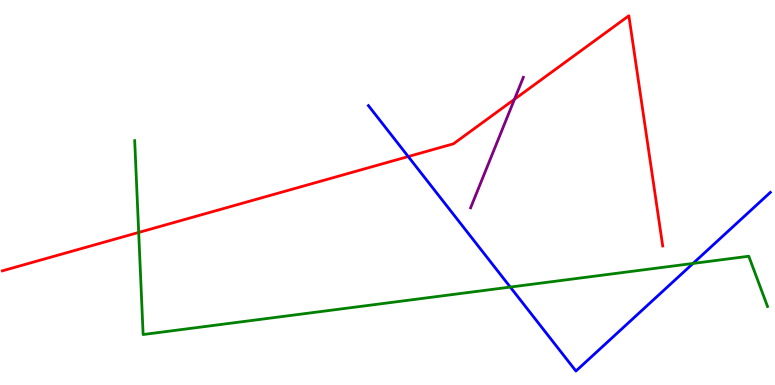[{'lines': ['blue', 'red'], 'intersections': [{'x': 5.27, 'y': 5.93}]}, {'lines': ['green', 'red'], 'intersections': [{'x': 1.79, 'y': 3.96}]}, {'lines': ['purple', 'red'], 'intersections': [{'x': 6.64, 'y': 7.42}]}, {'lines': ['blue', 'green'], 'intersections': [{'x': 6.58, 'y': 2.54}, {'x': 8.94, 'y': 3.16}]}, {'lines': ['blue', 'purple'], 'intersections': []}, {'lines': ['green', 'purple'], 'intersections': []}]